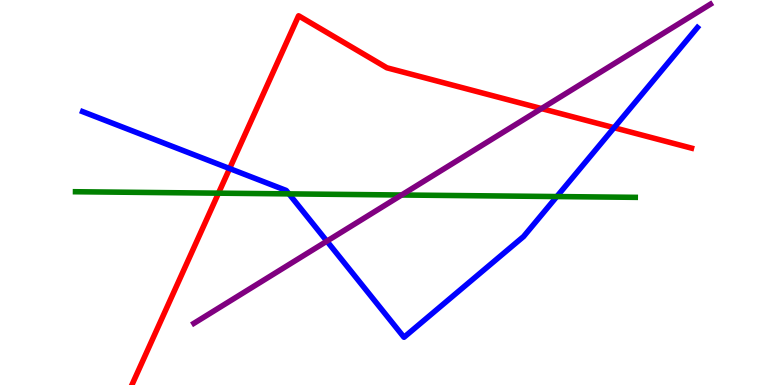[{'lines': ['blue', 'red'], 'intersections': [{'x': 2.96, 'y': 5.62}, {'x': 7.92, 'y': 6.68}]}, {'lines': ['green', 'red'], 'intersections': [{'x': 2.82, 'y': 4.98}]}, {'lines': ['purple', 'red'], 'intersections': [{'x': 6.99, 'y': 7.18}]}, {'lines': ['blue', 'green'], 'intersections': [{'x': 3.73, 'y': 4.96}, {'x': 7.18, 'y': 4.89}]}, {'lines': ['blue', 'purple'], 'intersections': [{'x': 4.22, 'y': 3.74}]}, {'lines': ['green', 'purple'], 'intersections': [{'x': 5.18, 'y': 4.94}]}]